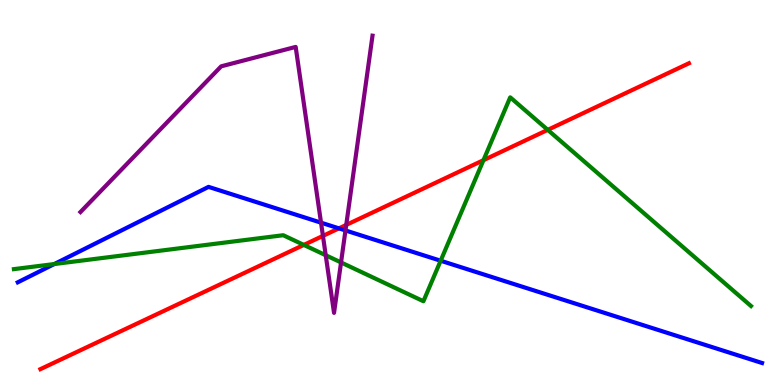[{'lines': ['blue', 'red'], 'intersections': [{'x': 4.37, 'y': 4.07}]}, {'lines': ['green', 'red'], 'intersections': [{'x': 3.92, 'y': 3.64}, {'x': 6.24, 'y': 5.84}, {'x': 7.07, 'y': 6.63}]}, {'lines': ['purple', 'red'], 'intersections': [{'x': 4.17, 'y': 3.87}, {'x': 4.47, 'y': 4.16}]}, {'lines': ['blue', 'green'], 'intersections': [{'x': 0.701, 'y': 3.14}, {'x': 5.69, 'y': 3.23}]}, {'lines': ['blue', 'purple'], 'intersections': [{'x': 4.14, 'y': 4.22}, {'x': 4.46, 'y': 4.01}]}, {'lines': ['green', 'purple'], 'intersections': [{'x': 4.2, 'y': 3.37}, {'x': 4.4, 'y': 3.18}]}]